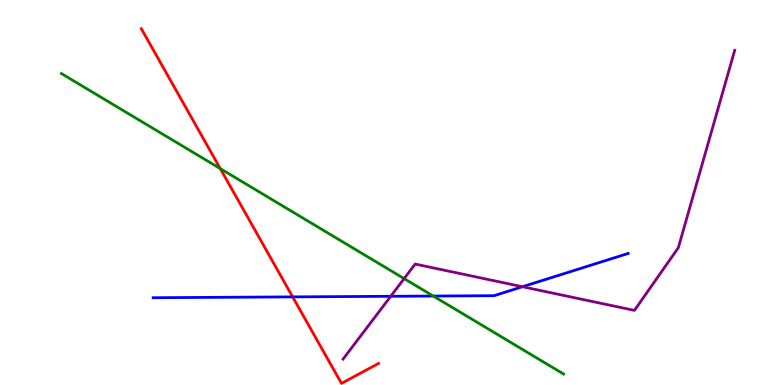[{'lines': ['blue', 'red'], 'intersections': [{'x': 3.78, 'y': 2.29}]}, {'lines': ['green', 'red'], 'intersections': [{'x': 2.84, 'y': 5.62}]}, {'lines': ['purple', 'red'], 'intersections': []}, {'lines': ['blue', 'green'], 'intersections': [{'x': 5.59, 'y': 2.31}]}, {'lines': ['blue', 'purple'], 'intersections': [{'x': 5.04, 'y': 2.3}, {'x': 6.74, 'y': 2.55}]}, {'lines': ['green', 'purple'], 'intersections': [{'x': 5.21, 'y': 2.76}]}]